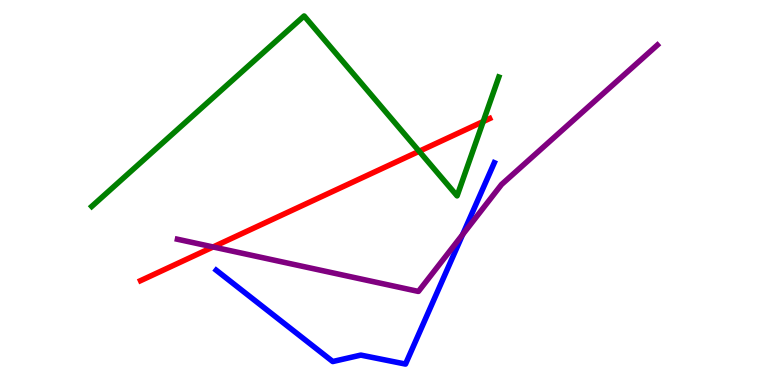[{'lines': ['blue', 'red'], 'intersections': []}, {'lines': ['green', 'red'], 'intersections': [{'x': 5.41, 'y': 6.07}, {'x': 6.23, 'y': 6.84}]}, {'lines': ['purple', 'red'], 'intersections': [{'x': 2.75, 'y': 3.59}]}, {'lines': ['blue', 'green'], 'intersections': []}, {'lines': ['blue', 'purple'], 'intersections': [{'x': 5.97, 'y': 3.91}]}, {'lines': ['green', 'purple'], 'intersections': []}]